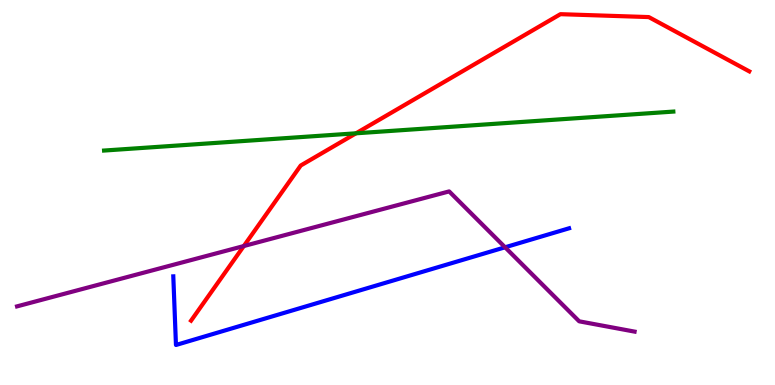[{'lines': ['blue', 'red'], 'intersections': []}, {'lines': ['green', 'red'], 'intersections': [{'x': 4.59, 'y': 6.54}]}, {'lines': ['purple', 'red'], 'intersections': [{'x': 3.15, 'y': 3.61}]}, {'lines': ['blue', 'green'], 'intersections': []}, {'lines': ['blue', 'purple'], 'intersections': [{'x': 6.52, 'y': 3.58}]}, {'lines': ['green', 'purple'], 'intersections': []}]